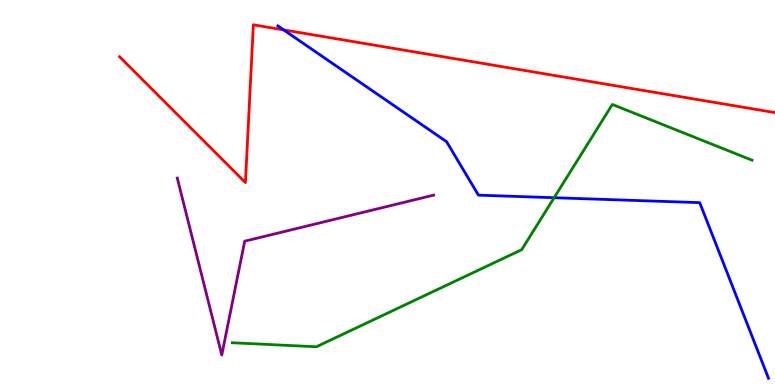[{'lines': ['blue', 'red'], 'intersections': [{'x': 3.66, 'y': 9.22}]}, {'lines': ['green', 'red'], 'intersections': []}, {'lines': ['purple', 'red'], 'intersections': []}, {'lines': ['blue', 'green'], 'intersections': [{'x': 7.15, 'y': 4.86}]}, {'lines': ['blue', 'purple'], 'intersections': []}, {'lines': ['green', 'purple'], 'intersections': []}]